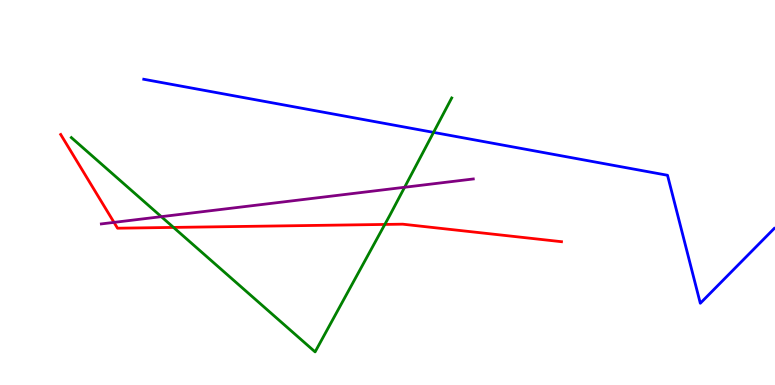[{'lines': ['blue', 'red'], 'intersections': []}, {'lines': ['green', 'red'], 'intersections': [{'x': 2.24, 'y': 4.09}, {'x': 4.97, 'y': 4.17}]}, {'lines': ['purple', 'red'], 'intersections': [{'x': 1.47, 'y': 4.22}]}, {'lines': ['blue', 'green'], 'intersections': [{'x': 5.59, 'y': 6.56}]}, {'lines': ['blue', 'purple'], 'intersections': []}, {'lines': ['green', 'purple'], 'intersections': [{'x': 2.08, 'y': 4.37}, {'x': 5.22, 'y': 5.14}]}]